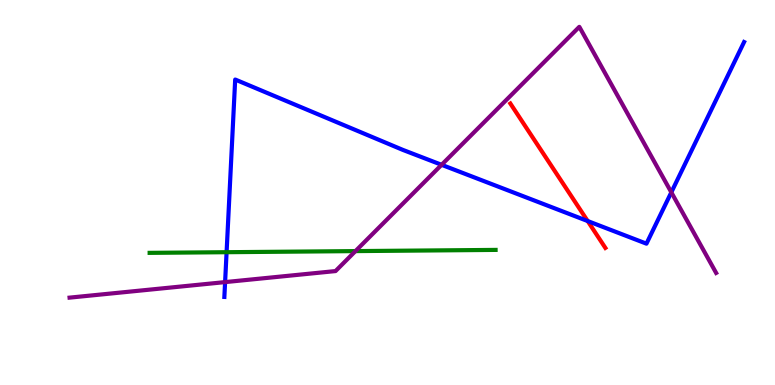[{'lines': ['blue', 'red'], 'intersections': [{'x': 7.58, 'y': 4.26}]}, {'lines': ['green', 'red'], 'intersections': []}, {'lines': ['purple', 'red'], 'intersections': []}, {'lines': ['blue', 'green'], 'intersections': [{'x': 2.92, 'y': 3.45}]}, {'lines': ['blue', 'purple'], 'intersections': [{'x': 2.9, 'y': 2.67}, {'x': 5.7, 'y': 5.72}, {'x': 8.66, 'y': 5.0}]}, {'lines': ['green', 'purple'], 'intersections': [{'x': 4.59, 'y': 3.48}]}]